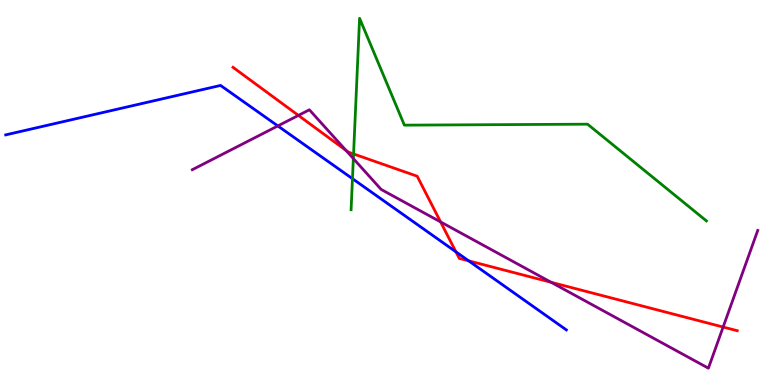[{'lines': ['blue', 'red'], 'intersections': [{'x': 5.88, 'y': 3.46}, {'x': 6.05, 'y': 3.23}]}, {'lines': ['green', 'red'], 'intersections': [{'x': 4.56, 'y': 6.0}]}, {'lines': ['purple', 'red'], 'intersections': [{'x': 3.85, 'y': 7.0}, {'x': 4.46, 'y': 6.09}, {'x': 5.69, 'y': 4.24}, {'x': 7.11, 'y': 2.67}, {'x': 9.33, 'y': 1.51}]}, {'lines': ['blue', 'green'], 'intersections': [{'x': 4.55, 'y': 5.36}]}, {'lines': ['blue', 'purple'], 'intersections': [{'x': 3.58, 'y': 6.73}]}, {'lines': ['green', 'purple'], 'intersections': [{'x': 4.56, 'y': 5.88}]}]